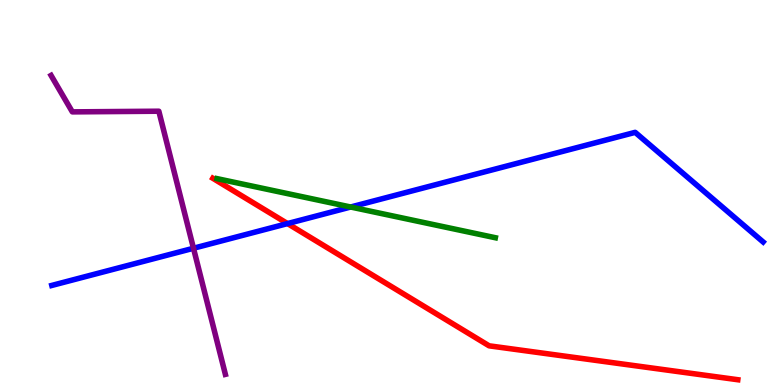[{'lines': ['blue', 'red'], 'intersections': [{'x': 3.71, 'y': 4.19}]}, {'lines': ['green', 'red'], 'intersections': []}, {'lines': ['purple', 'red'], 'intersections': []}, {'lines': ['blue', 'green'], 'intersections': [{'x': 4.52, 'y': 4.62}]}, {'lines': ['blue', 'purple'], 'intersections': [{'x': 2.5, 'y': 3.55}]}, {'lines': ['green', 'purple'], 'intersections': []}]